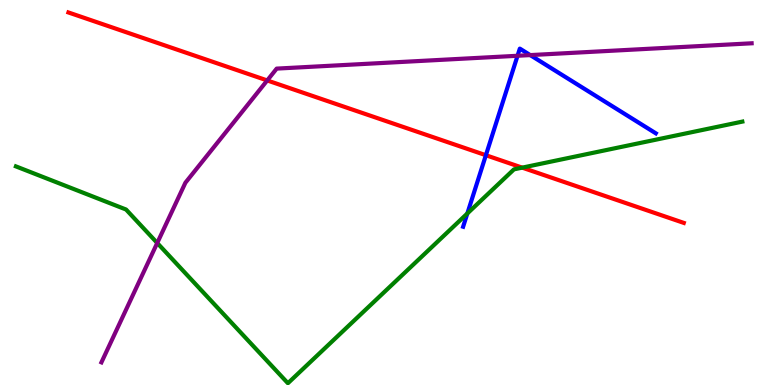[{'lines': ['blue', 'red'], 'intersections': [{'x': 6.27, 'y': 5.97}]}, {'lines': ['green', 'red'], 'intersections': [{'x': 6.74, 'y': 5.65}]}, {'lines': ['purple', 'red'], 'intersections': [{'x': 3.45, 'y': 7.91}]}, {'lines': ['blue', 'green'], 'intersections': [{'x': 6.03, 'y': 4.46}]}, {'lines': ['blue', 'purple'], 'intersections': [{'x': 6.68, 'y': 8.55}, {'x': 6.84, 'y': 8.57}]}, {'lines': ['green', 'purple'], 'intersections': [{'x': 2.03, 'y': 3.69}]}]